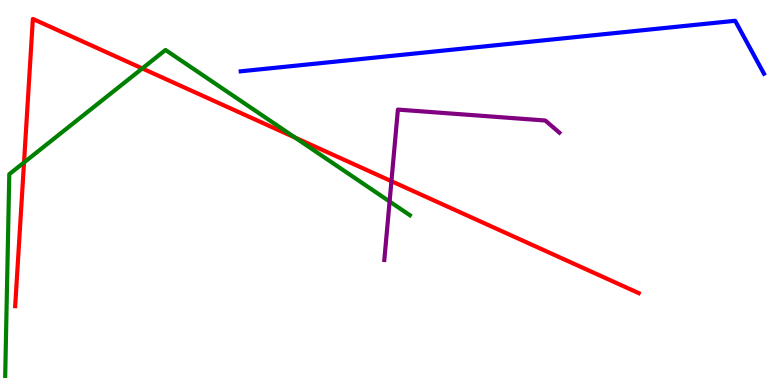[{'lines': ['blue', 'red'], 'intersections': []}, {'lines': ['green', 'red'], 'intersections': [{'x': 0.31, 'y': 5.78}, {'x': 1.84, 'y': 8.22}, {'x': 3.81, 'y': 6.43}]}, {'lines': ['purple', 'red'], 'intersections': [{'x': 5.05, 'y': 5.29}]}, {'lines': ['blue', 'green'], 'intersections': []}, {'lines': ['blue', 'purple'], 'intersections': []}, {'lines': ['green', 'purple'], 'intersections': [{'x': 5.03, 'y': 4.77}]}]